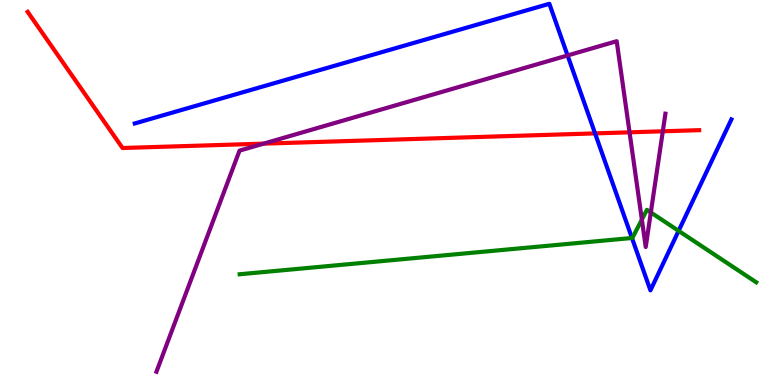[{'lines': ['blue', 'red'], 'intersections': [{'x': 7.68, 'y': 6.54}]}, {'lines': ['green', 'red'], 'intersections': []}, {'lines': ['purple', 'red'], 'intersections': [{'x': 3.4, 'y': 6.27}, {'x': 8.12, 'y': 6.56}, {'x': 8.55, 'y': 6.59}]}, {'lines': ['blue', 'green'], 'intersections': [{'x': 8.15, 'y': 3.82}, {'x': 8.76, 'y': 4.0}]}, {'lines': ['blue', 'purple'], 'intersections': [{'x': 7.32, 'y': 8.56}]}, {'lines': ['green', 'purple'], 'intersections': [{'x': 8.28, 'y': 4.3}, {'x': 8.4, 'y': 4.48}]}]